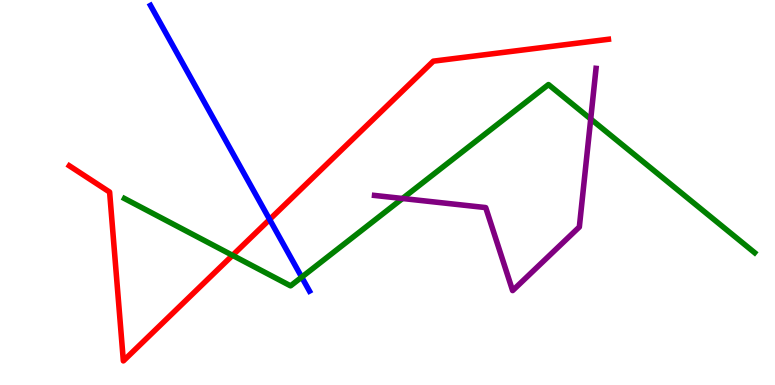[{'lines': ['blue', 'red'], 'intersections': [{'x': 3.48, 'y': 4.3}]}, {'lines': ['green', 'red'], 'intersections': [{'x': 3.0, 'y': 3.37}]}, {'lines': ['purple', 'red'], 'intersections': []}, {'lines': ['blue', 'green'], 'intersections': [{'x': 3.89, 'y': 2.8}]}, {'lines': ['blue', 'purple'], 'intersections': []}, {'lines': ['green', 'purple'], 'intersections': [{'x': 5.19, 'y': 4.84}, {'x': 7.62, 'y': 6.91}]}]